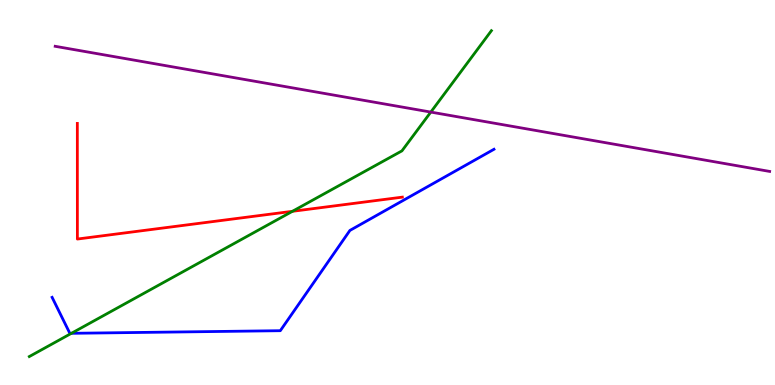[{'lines': ['blue', 'red'], 'intersections': []}, {'lines': ['green', 'red'], 'intersections': [{'x': 3.77, 'y': 4.51}]}, {'lines': ['purple', 'red'], 'intersections': []}, {'lines': ['blue', 'green'], 'intersections': [{'x': 0.922, 'y': 1.34}]}, {'lines': ['blue', 'purple'], 'intersections': []}, {'lines': ['green', 'purple'], 'intersections': [{'x': 5.56, 'y': 7.09}]}]